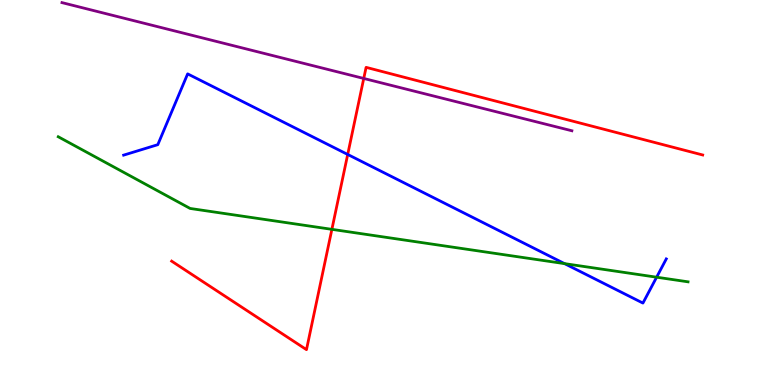[{'lines': ['blue', 'red'], 'intersections': [{'x': 4.49, 'y': 5.99}]}, {'lines': ['green', 'red'], 'intersections': [{'x': 4.28, 'y': 4.04}]}, {'lines': ['purple', 'red'], 'intersections': [{'x': 4.69, 'y': 7.96}]}, {'lines': ['blue', 'green'], 'intersections': [{'x': 7.28, 'y': 3.15}, {'x': 8.47, 'y': 2.8}]}, {'lines': ['blue', 'purple'], 'intersections': []}, {'lines': ['green', 'purple'], 'intersections': []}]